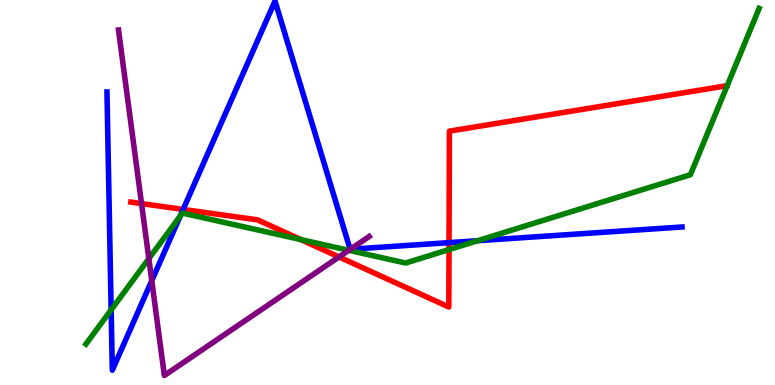[{'lines': ['blue', 'red'], 'intersections': [{'x': 2.36, 'y': 4.56}, {'x': 5.79, 'y': 3.7}]}, {'lines': ['green', 'red'], 'intersections': [{'x': 3.88, 'y': 3.78}, {'x': 5.79, 'y': 3.52}]}, {'lines': ['purple', 'red'], 'intersections': [{'x': 1.83, 'y': 4.71}, {'x': 4.37, 'y': 3.33}]}, {'lines': ['blue', 'green'], 'intersections': [{'x': 1.43, 'y': 1.95}, {'x': 2.33, 'y': 4.39}, {'x': 6.16, 'y': 3.75}]}, {'lines': ['blue', 'purple'], 'intersections': [{'x': 1.96, 'y': 2.71}, {'x': 4.52, 'y': 3.53}]}, {'lines': ['green', 'purple'], 'intersections': [{'x': 1.92, 'y': 3.28}, {'x': 4.5, 'y': 3.5}]}]